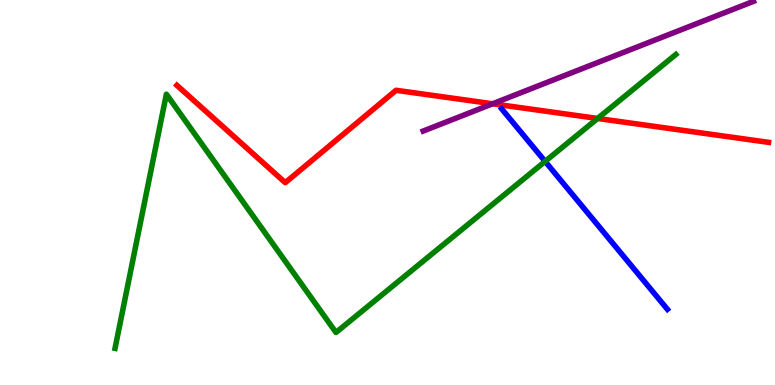[{'lines': ['blue', 'red'], 'intersections': []}, {'lines': ['green', 'red'], 'intersections': [{'x': 7.71, 'y': 6.92}]}, {'lines': ['purple', 'red'], 'intersections': [{'x': 6.36, 'y': 7.3}]}, {'lines': ['blue', 'green'], 'intersections': [{'x': 7.03, 'y': 5.81}]}, {'lines': ['blue', 'purple'], 'intersections': []}, {'lines': ['green', 'purple'], 'intersections': []}]